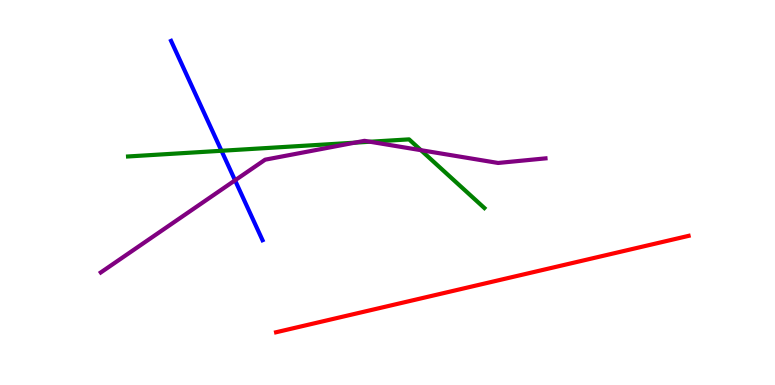[{'lines': ['blue', 'red'], 'intersections': []}, {'lines': ['green', 'red'], 'intersections': []}, {'lines': ['purple', 'red'], 'intersections': []}, {'lines': ['blue', 'green'], 'intersections': [{'x': 2.86, 'y': 6.08}]}, {'lines': ['blue', 'purple'], 'intersections': [{'x': 3.03, 'y': 5.32}]}, {'lines': ['green', 'purple'], 'intersections': [{'x': 4.58, 'y': 6.29}, {'x': 4.77, 'y': 6.32}, {'x': 5.43, 'y': 6.1}]}]